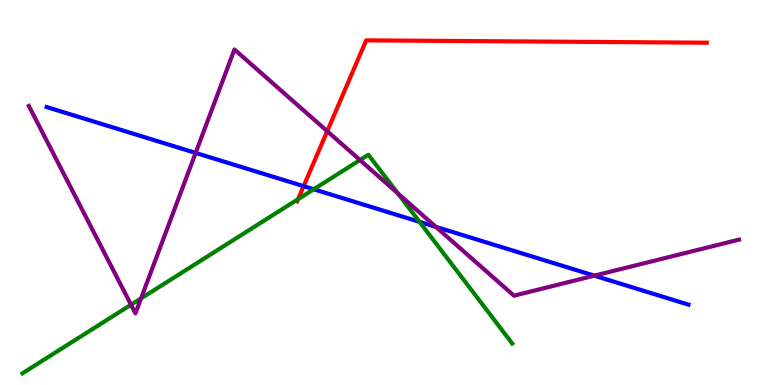[{'lines': ['blue', 'red'], 'intersections': [{'x': 3.92, 'y': 5.16}]}, {'lines': ['green', 'red'], 'intersections': [{'x': 3.85, 'y': 4.83}]}, {'lines': ['purple', 'red'], 'intersections': [{'x': 4.22, 'y': 6.59}]}, {'lines': ['blue', 'green'], 'intersections': [{'x': 4.05, 'y': 5.08}, {'x': 5.41, 'y': 4.24}]}, {'lines': ['blue', 'purple'], 'intersections': [{'x': 2.52, 'y': 6.03}, {'x': 5.62, 'y': 4.11}, {'x': 7.67, 'y': 2.84}]}, {'lines': ['green', 'purple'], 'intersections': [{'x': 1.69, 'y': 2.08}, {'x': 1.82, 'y': 2.25}, {'x': 4.65, 'y': 5.84}, {'x': 5.13, 'y': 4.98}]}]